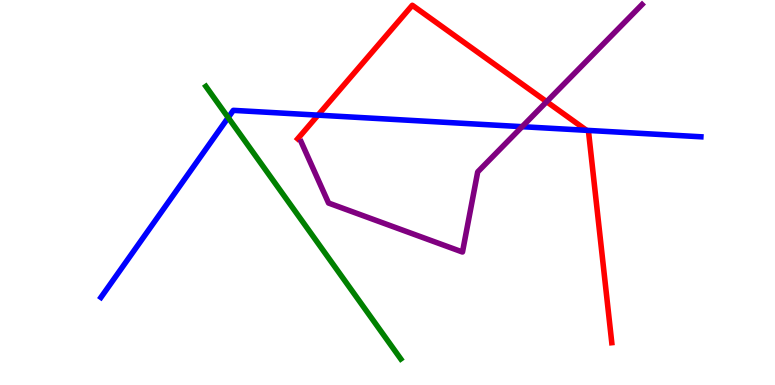[{'lines': ['blue', 'red'], 'intersections': [{'x': 4.1, 'y': 7.01}, {'x': 7.57, 'y': 6.61}]}, {'lines': ['green', 'red'], 'intersections': []}, {'lines': ['purple', 'red'], 'intersections': [{'x': 7.05, 'y': 7.36}]}, {'lines': ['blue', 'green'], 'intersections': [{'x': 2.94, 'y': 6.95}]}, {'lines': ['blue', 'purple'], 'intersections': [{'x': 6.74, 'y': 6.71}]}, {'lines': ['green', 'purple'], 'intersections': []}]